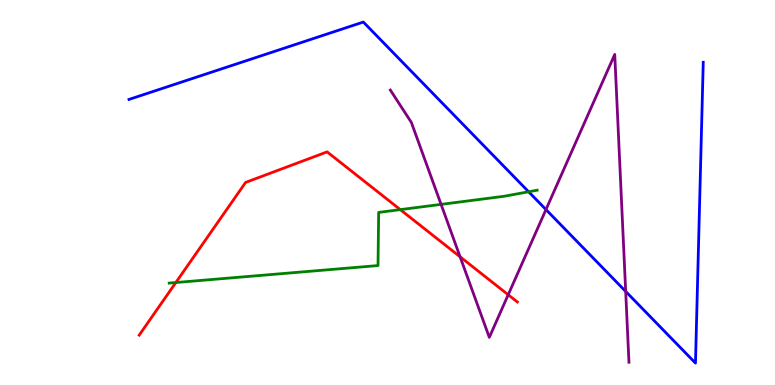[{'lines': ['blue', 'red'], 'intersections': []}, {'lines': ['green', 'red'], 'intersections': [{'x': 2.27, 'y': 2.66}, {'x': 5.17, 'y': 4.56}]}, {'lines': ['purple', 'red'], 'intersections': [{'x': 5.94, 'y': 3.33}, {'x': 6.56, 'y': 2.34}]}, {'lines': ['blue', 'green'], 'intersections': [{'x': 6.82, 'y': 5.02}]}, {'lines': ['blue', 'purple'], 'intersections': [{'x': 7.04, 'y': 4.56}, {'x': 8.07, 'y': 2.43}]}, {'lines': ['green', 'purple'], 'intersections': [{'x': 5.69, 'y': 4.69}]}]